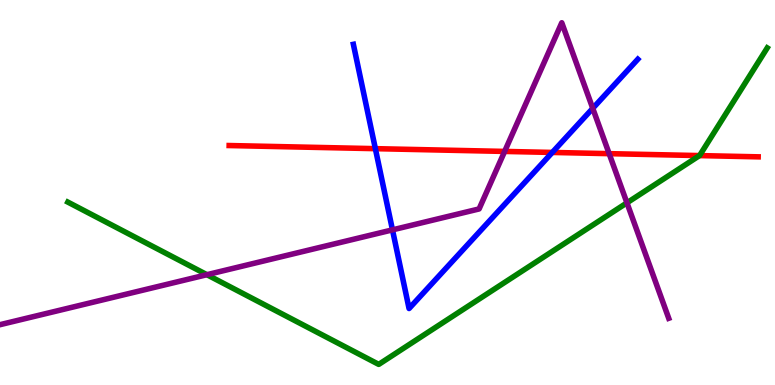[{'lines': ['blue', 'red'], 'intersections': [{'x': 4.84, 'y': 6.14}, {'x': 7.13, 'y': 6.04}]}, {'lines': ['green', 'red'], 'intersections': [{'x': 9.03, 'y': 5.96}]}, {'lines': ['purple', 'red'], 'intersections': [{'x': 6.51, 'y': 6.07}, {'x': 7.86, 'y': 6.01}]}, {'lines': ['blue', 'green'], 'intersections': []}, {'lines': ['blue', 'purple'], 'intersections': [{'x': 5.06, 'y': 4.03}, {'x': 7.65, 'y': 7.19}]}, {'lines': ['green', 'purple'], 'intersections': [{'x': 2.67, 'y': 2.87}, {'x': 8.09, 'y': 4.73}]}]